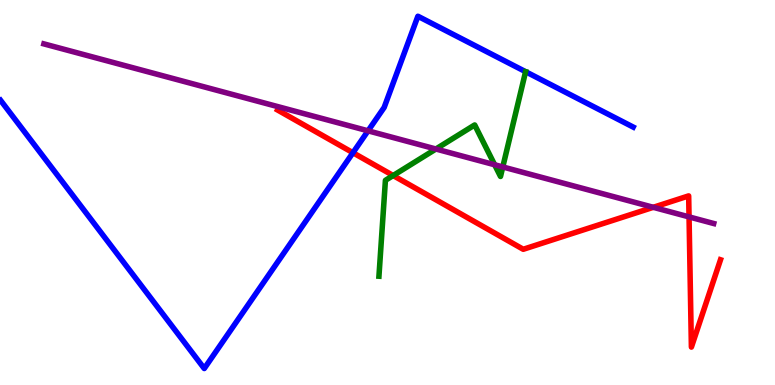[{'lines': ['blue', 'red'], 'intersections': [{'x': 4.55, 'y': 6.03}]}, {'lines': ['green', 'red'], 'intersections': [{'x': 5.07, 'y': 5.44}]}, {'lines': ['purple', 'red'], 'intersections': [{'x': 8.43, 'y': 4.62}, {'x': 8.89, 'y': 4.37}]}, {'lines': ['blue', 'green'], 'intersections': []}, {'lines': ['blue', 'purple'], 'intersections': [{'x': 4.75, 'y': 6.6}]}, {'lines': ['green', 'purple'], 'intersections': [{'x': 5.62, 'y': 6.13}, {'x': 6.38, 'y': 5.72}, {'x': 6.49, 'y': 5.66}]}]